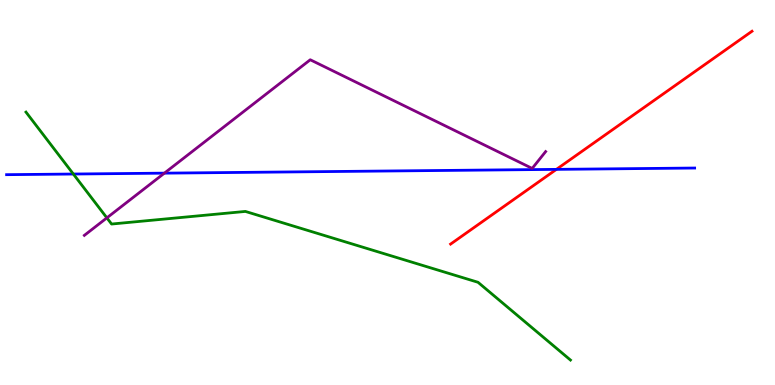[{'lines': ['blue', 'red'], 'intersections': [{'x': 7.18, 'y': 5.6}]}, {'lines': ['green', 'red'], 'intersections': []}, {'lines': ['purple', 'red'], 'intersections': []}, {'lines': ['blue', 'green'], 'intersections': [{'x': 0.946, 'y': 5.48}]}, {'lines': ['blue', 'purple'], 'intersections': [{'x': 2.12, 'y': 5.5}]}, {'lines': ['green', 'purple'], 'intersections': [{'x': 1.38, 'y': 4.34}]}]